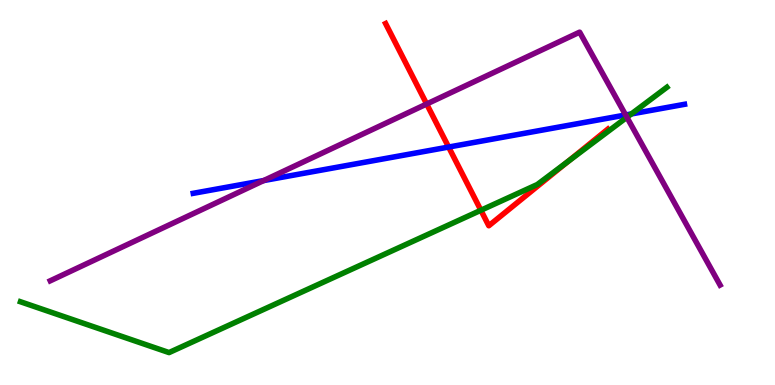[{'lines': ['blue', 'red'], 'intersections': [{'x': 5.79, 'y': 6.18}]}, {'lines': ['green', 'red'], 'intersections': [{'x': 6.21, 'y': 4.54}, {'x': 7.33, 'y': 5.8}]}, {'lines': ['purple', 'red'], 'intersections': [{'x': 5.51, 'y': 7.3}]}, {'lines': ['blue', 'green'], 'intersections': [{'x': 8.15, 'y': 7.04}]}, {'lines': ['blue', 'purple'], 'intersections': [{'x': 3.4, 'y': 5.31}, {'x': 8.07, 'y': 7.01}]}, {'lines': ['green', 'purple'], 'intersections': [{'x': 8.09, 'y': 6.95}]}]